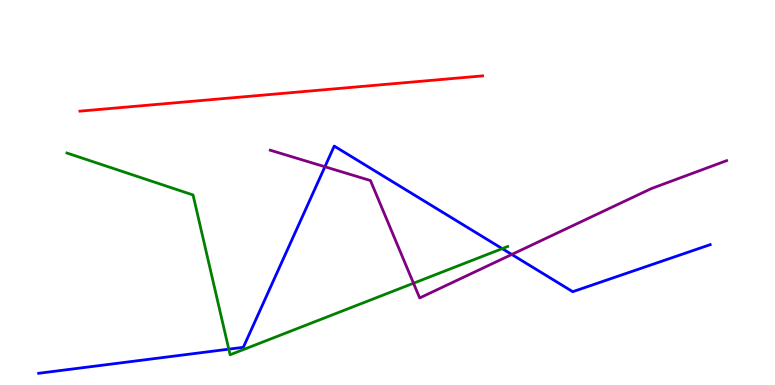[{'lines': ['blue', 'red'], 'intersections': []}, {'lines': ['green', 'red'], 'intersections': []}, {'lines': ['purple', 'red'], 'intersections': []}, {'lines': ['blue', 'green'], 'intersections': [{'x': 2.95, 'y': 0.931}, {'x': 6.48, 'y': 3.54}]}, {'lines': ['blue', 'purple'], 'intersections': [{'x': 4.19, 'y': 5.67}, {'x': 6.6, 'y': 3.39}]}, {'lines': ['green', 'purple'], 'intersections': [{'x': 5.34, 'y': 2.64}]}]